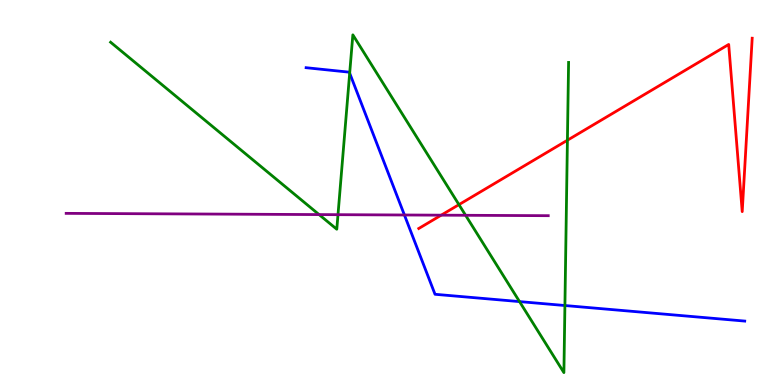[{'lines': ['blue', 'red'], 'intersections': []}, {'lines': ['green', 'red'], 'intersections': [{'x': 5.92, 'y': 4.68}, {'x': 7.32, 'y': 6.36}]}, {'lines': ['purple', 'red'], 'intersections': [{'x': 5.69, 'y': 4.41}]}, {'lines': ['blue', 'green'], 'intersections': [{'x': 4.51, 'y': 8.1}, {'x': 6.7, 'y': 2.17}, {'x': 7.29, 'y': 2.06}]}, {'lines': ['blue', 'purple'], 'intersections': [{'x': 5.22, 'y': 4.42}]}, {'lines': ['green', 'purple'], 'intersections': [{'x': 4.12, 'y': 4.43}, {'x': 4.36, 'y': 4.42}, {'x': 6.01, 'y': 4.41}]}]